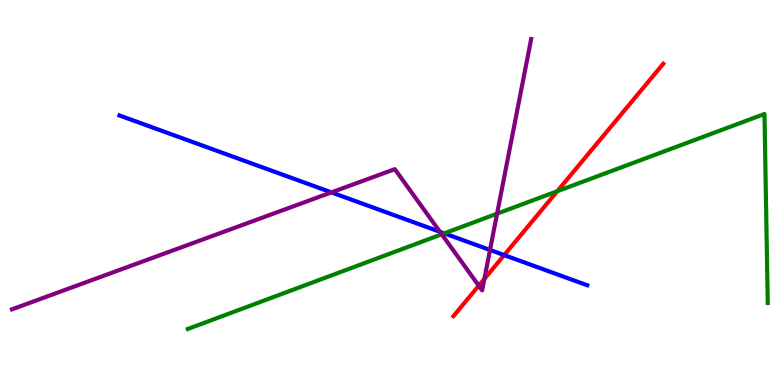[{'lines': ['blue', 'red'], 'intersections': [{'x': 6.51, 'y': 3.37}]}, {'lines': ['green', 'red'], 'intersections': [{'x': 7.19, 'y': 5.03}]}, {'lines': ['purple', 'red'], 'intersections': [{'x': 6.18, 'y': 2.58}, {'x': 6.25, 'y': 2.75}]}, {'lines': ['blue', 'green'], 'intersections': [{'x': 5.73, 'y': 3.94}]}, {'lines': ['blue', 'purple'], 'intersections': [{'x': 4.28, 'y': 5.0}, {'x': 5.68, 'y': 3.98}, {'x': 6.32, 'y': 3.51}]}, {'lines': ['green', 'purple'], 'intersections': [{'x': 5.7, 'y': 3.91}, {'x': 6.41, 'y': 4.45}]}]